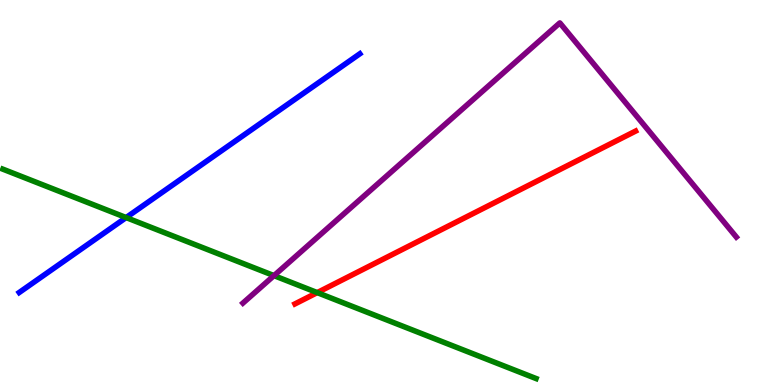[{'lines': ['blue', 'red'], 'intersections': []}, {'lines': ['green', 'red'], 'intersections': [{'x': 4.09, 'y': 2.4}]}, {'lines': ['purple', 'red'], 'intersections': []}, {'lines': ['blue', 'green'], 'intersections': [{'x': 1.63, 'y': 4.35}]}, {'lines': ['blue', 'purple'], 'intersections': []}, {'lines': ['green', 'purple'], 'intersections': [{'x': 3.54, 'y': 2.84}]}]